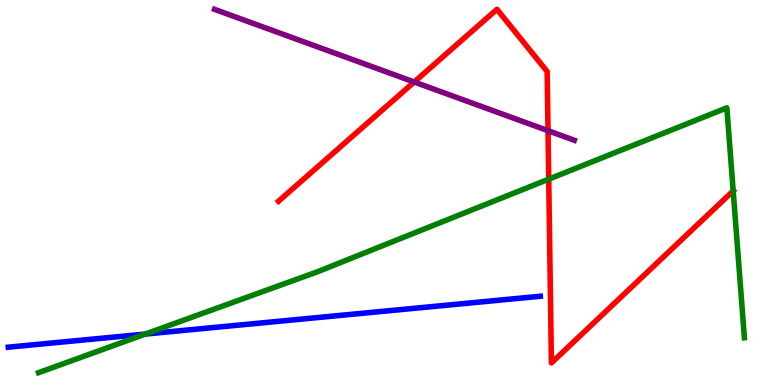[{'lines': ['blue', 'red'], 'intersections': []}, {'lines': ['green', 'red'], 'intersections': [{'x': 7.08, 'y': 5.35}, {'x': 9.46, 'y': 5.04}]}, {'lines': ['purple', 'red'], 'intersections': [{'x': 5.34, 'y': 7.87}, {'x': 7.07, 'y': 6.61}]}, {'lines': ['blue', 'green'], 'intersections': [{'x': 1.87, 'y': 1.32}]}, {'lines': ['blue', 'purple'], 'intersections': []}, {'lines': ['green', 'purple'], 'intersections': []}]